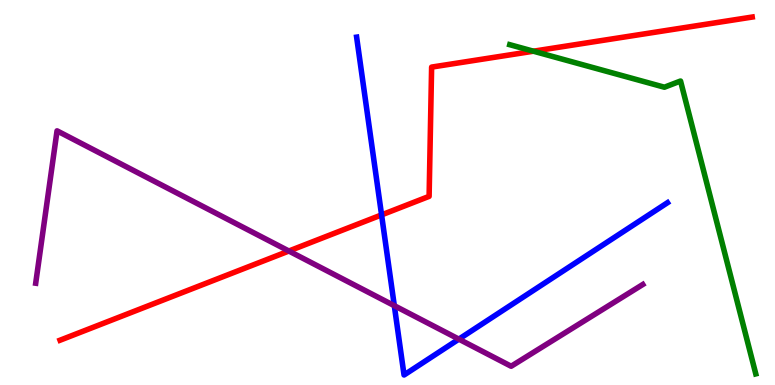[{'lines': ['blue', 'red'], 'intersections': [{'x': 4.92, 'y': 4.42}]}, {'lines': ['green', 'red'], 'intersections': [{'x': 6.88, 'y': 8.67}]}, {'lines': ['purple', 'red'], 'intersections': [{'x': 3.73, 'y': 3.48}]}, {'lines': ['blue', 'green'], 'intersections': []}, {'lines': ['blue', 'purple'], 'intersections': [{'x': 5.09, 'y': 2.06}, {'x': 5.92, 'y': 1.19}]}, {'lines': ['green', 'purple'], 'intersections': []}]